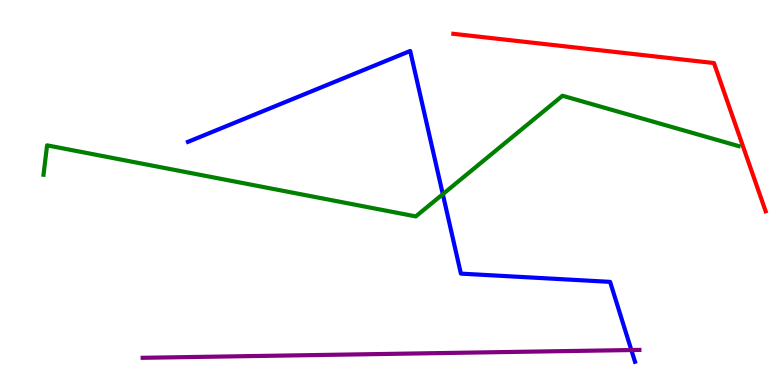[{'lines': ['blue', 'red'], 'intersections': []}, {'lines': ['green', 'red'], 'intersections': []}, {'lines': ['purple', 'red'], 'intersections': []}, {'lines': ['blue', 'green'], 'intersections': [{'x': 5.71, 'y': 4.96}]}, {'lines': ['blue', 'purple'], 'intersections': [{'x': 8.15, 'y': 0.908}]}, {'lines': ['green', 'purple'], 'intersections': []}]